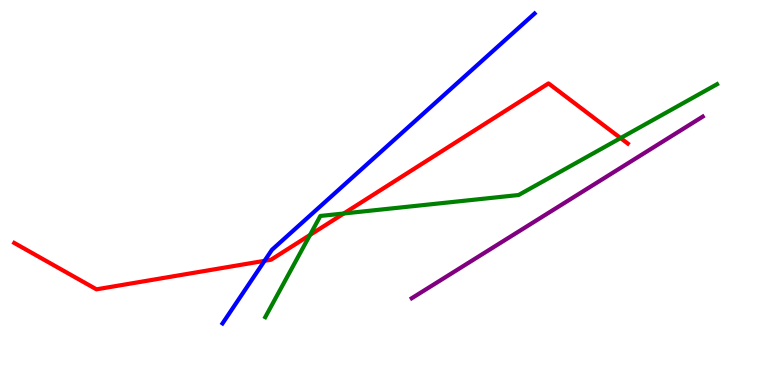[{'lines': ['blue', 'red'], 'intersections': [{'x': 3.41, 'y': 3.23}]}, {'lines': ['green', 'red'], 'intersections': [{'x': 4.0, 'y': 3.9}, {'x': 4.44, 'y': 4.45}, {'x': 8.01, 'y': 6.41}]}, {'lines': ['purple', 'red'], 'intersections': []}, {'lines': ['blue', 'green'], 'intersections': []}, {'lines': ['blue', 'purple'], 'intersections': []}, {'lines': ['green', 'purple'], 'intersections': []}]